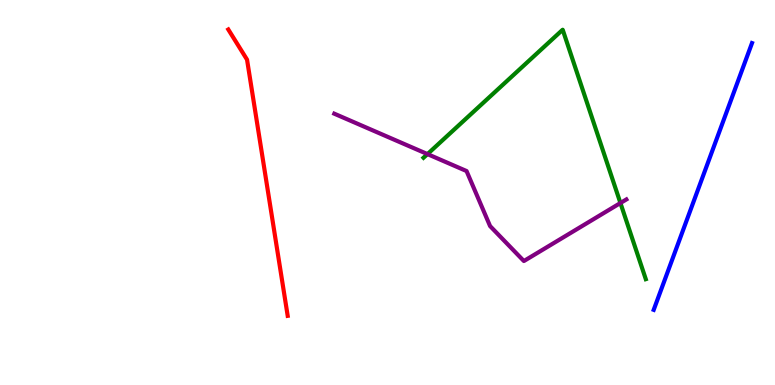[{'lines': ['blue', 'red'], 'intersections': []}, {'lines': ['green', 'red'], 'intersections': []}, {'lines': ['purple', 'red'], 'intersections': []}, {'lines': ['blue', 'green'], 'intersections': []}, {'lines': ['blue', 'purple'], 'intersections': []}, {'lines': ['green', 'purple'], 'intersections': [{'x': 5.52, 'y': 6.0}, {'x': 8.01, 'y': 4.73}]}]